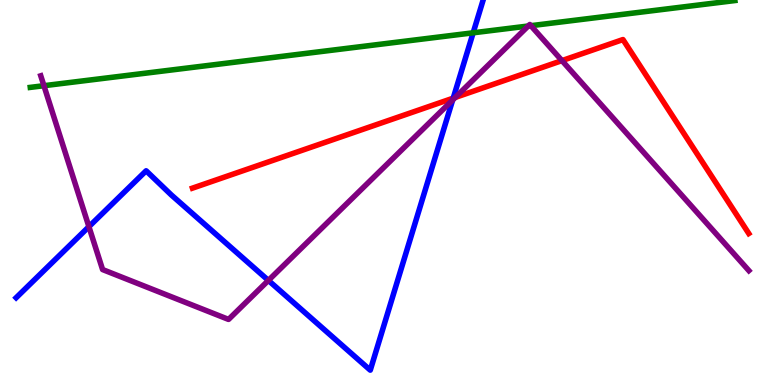[{'lines': ['blue', 'red'], 'intersections': [{'x': 5.85, 'y': 7.45}]}, {'lines': ['green', 'red'], 'intersections': []}, {'lines': ['purple', 'red'], 'intersections': [{'x': 5.87, 'y': 7.47}, {'x': 7.25, 'y': 8.43}]}, {'lines': ['blue', 'green'], 'intersections': [{'x': 6.11, 'y': 9.15}]}, {'lines': ['blue', 'purple'], 'intersections': [{'x': 1.15, 'y': 4.11}, {'x': 3.46, 'y': 2.72}, {'x': 5.84, 'y': 7.4}]}, {'lines': ['green', 'purple'], 'intersections': [{'x': 0.567, 'y': 7.77}, {'x': 6.82, 'y': 9.32}, {'x': 6.85, 'y': 9.33}]}]